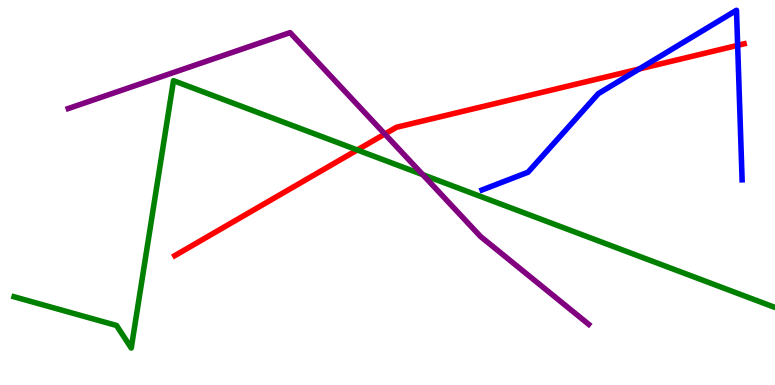[{'lines': ['blue', 'red'], 'intersections': [{'x': 8.25, 'y': 8.21}, {'x': 9.52, 'y': 8.82}]}, {'lines': ['green', 'red'], 'intersections': [{'x': 4.61, 'y': 6.1}]}, {'lines': ['purple', 'red'], 'intersections': [{'x': 4.97, 'y': 6.52}]}, {'lines': ['blue', 'green'], 'intersections': []}, {'lines': ['blue', 'purple'], 'intersections': []}, {'lines': ['green', 'purple'], 'intersections': [{'x': 5.45, 'y': 5.46}]}]